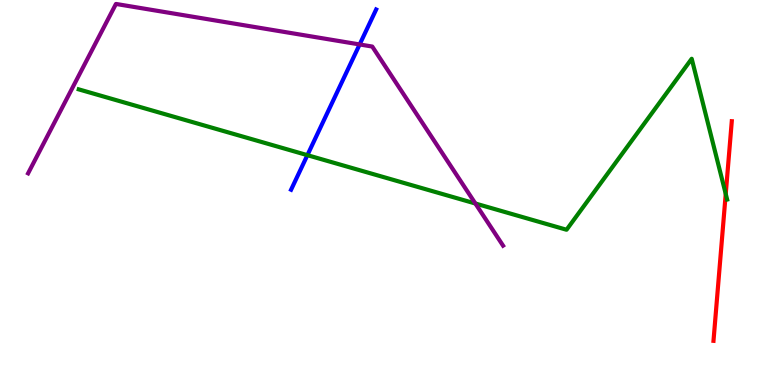[{'lines': ['blue', 'red'], 'intersections': []}, {'lines': ['green', 'red'], 'intersections': [{'x': 9.36, 'y': 4.96}]}, {'lines': ['purple', 'red'], 'intersections': []}, {'lines': ['blue', 'green'], 'intersections': [{'x': 3.97, 'y': 5.97}]}, {'lines': ['blue', 'purple'], 'intersections': [{'x': 4.64, 'y': 8.85}]}, {'lines': ['green', 'purple'], 'intersections': [{'x': 6.13, 'y': 4.71}]}]